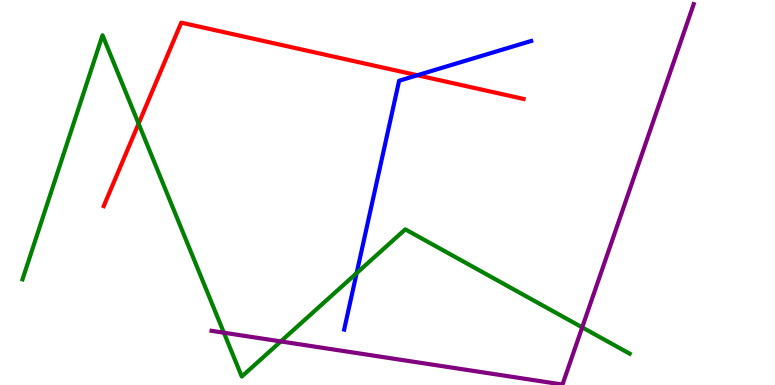[{'lines': ['blue', 'red'], 'intersections': [{'x': 5.38, 'y': 8.05}]}, {'lines': ['green', 'red'], 'intersections': [{'x': 1.79, 'y': 6.79}]}, {'lines': ['purple', 'red'], 'intersections': []}, {'lines': ['blue', 'green'], 'intersections': [{'x': 4.6, 'y': 2.91}]}, {'lines': ['blue', 'purple'], 'intersections': []}, {'lines': ['green', 'purple'], 'intersections': [{'x': 2.89, 'y': 1.36}, {'x': 3.62, 'y': 1.13}, {'x': 7.51, 'y': 1.5}]}]